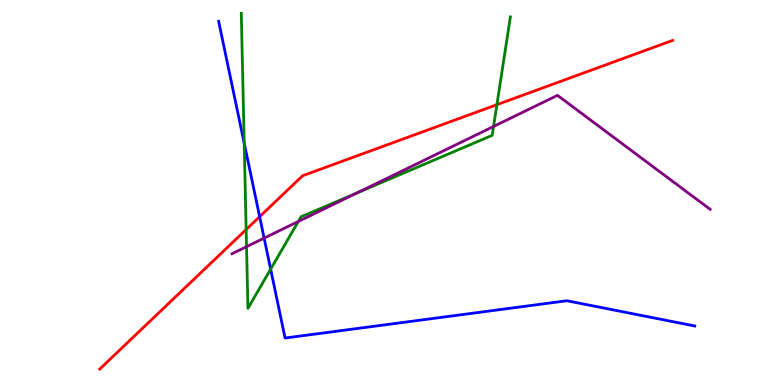[{'lines': ['blue', 'red'], 'intersections': [{'x': 3.35, 'y': 4.37}]}, {'lines': ['green', 'red'], 'intersections': [{'x': 3.18, 'y': 4.04}, {'x': 6.41, 'y': 7.28}]}, {'lines': ['purple', 'red'], 'intersections': []}, {'lines': ['blue', 'green'], 'intersections': [{'x': 3.15, 'y': 6.28}, {'x': 3.49, 'y': 3.01}]}, {'lines': ['blue', 'purple'], 'intersections': [{'x': 3.41, 'y': 3.82}]}, {'lines': ['green', 'purple'], 'intersections': [{'x': 3.18, 'y': 3.59}, {'x': 3.85, 'y': 4.25}, {'x': 4.6, 'y': 4.98}, {'x': 6.37, 'y': 6.72}]}]